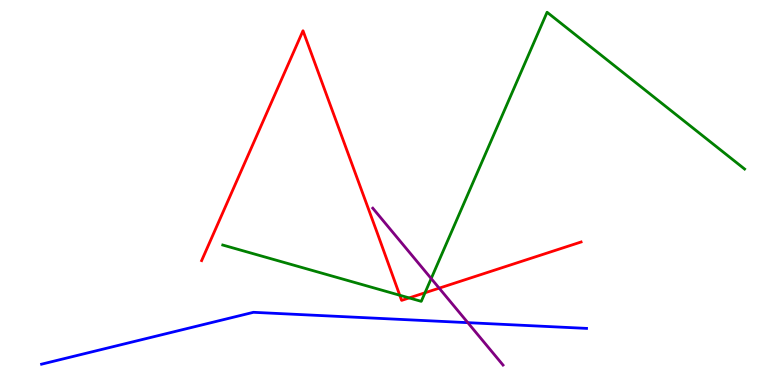[{'lines': ['blue', 'red'], 'intersections': []}, {'lines': ['green', 'red'], 'intersections': [{'x': 5.16, 'y': 2.33}, {'x': 5.28, 'y': 2.26}, {'x': 5.48, 'y': 2.4}]}, {'lines': ['purple', 'red'], 'intersections': [{'x': 5.67, 'y': 2.52}]}, {'lines': ['blue', 'green'], 'intersections': []}, {'lines': ['blue', 'purple'], 'intersections': [{'x': 6.04, 'y': 1.62}]}, {'lines': ['green', 'purple'], 'intersections': [{'x': 5.56, 'y': 2.77}]}]